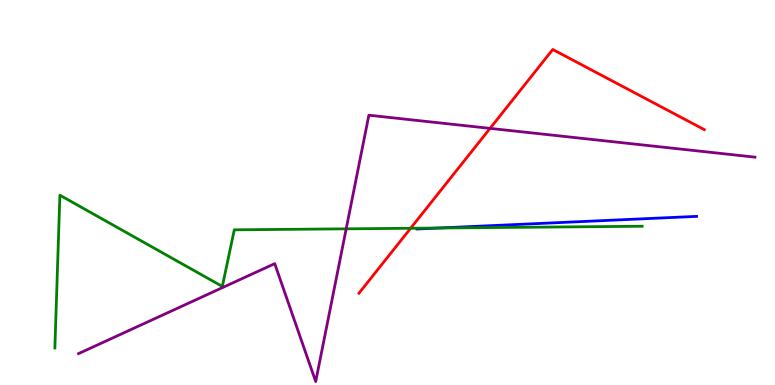[{'lines': ['blue', 'red'], 'intersections': []}, {'lines': ['green', 'red'], 'intersections': [{'x': 5.3, 'y': 4.07}]}, {'lines': ['purple', 'red'], 'intersections': [{'x': 6.32, 'y': 6.67}]}, {'lines': ['blue', 'green'], 'intersections': [{'x': 5.66, 'y': 4.08}]}, {'lines': ['blue', 'purple'], 'intersections': []}, {'lines': ['green', 'purple'], 'intersections': [{'x': 4.47, 'y': 4.06}]}]